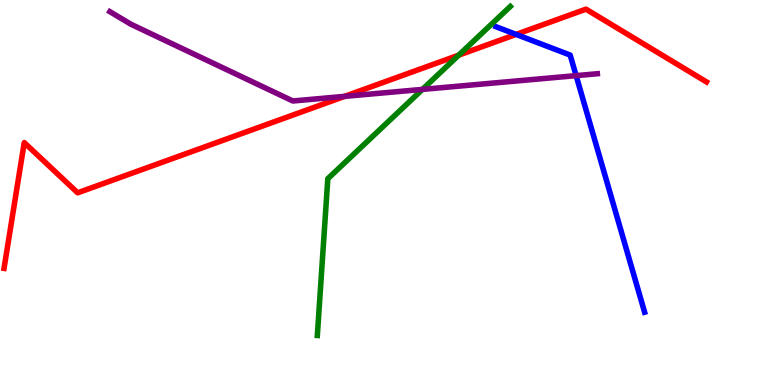[{'lines': ['blue', 'red'], 'intersections': [{'x': 6.66, 'y': 9.11}]}, {'lines': ['green', 'red'], 'intersections': [{'x': 5.92, 'y': 8.57}]}, {'lines': ['purple', 'red'], 'intersections': [{'x': 4.45, 'y': 7.5}]}, {'lines': ['blue', 'green'], 'intersections': []}, {'lines': ['blue', 'purple'], 'intersections': [{'x': 7.43, 'y': 8.04}]}, {'lines': ['green', 'purple'], 'intersections': [{'x': 5.45, 'y': 7.68}]}]